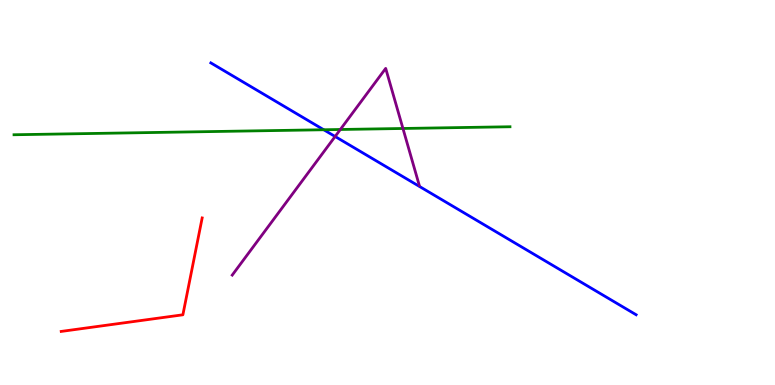[{'lines': ['blue', 'red'], 'intersections': []}, {'lines': ['green', 'red'], 'intersections': []}, {'lines': ['purple', 'red'], 'intersections': []}, {'lines': ['blue', 'green'], 'intersections': [{'x': 4.18, 'y': 6.63}]}, {'lines': ['blue', 'purple'], 'intersections': [{'x': 4.32, 'y': 6.45}]}, {'lines': ['green', 'purple'], 'intersections': [{'x': 4.39, 'y': 6.64}, {'x': 5.2, 'y': 6.66}]}]